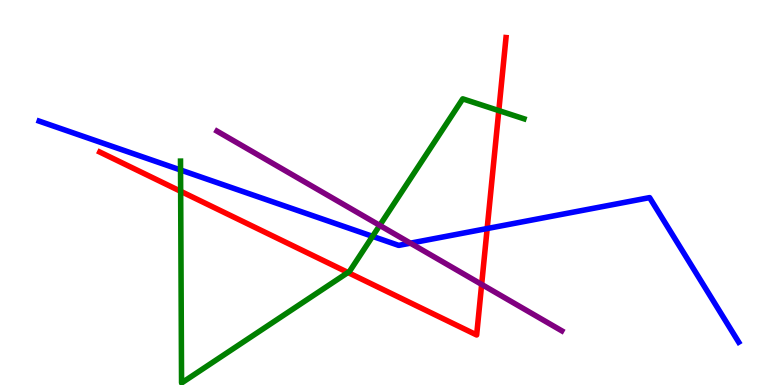[{'lines': ['blue', 'red'], 'intersections': [{'x': 6.29, 'y': 4.06}]}, {'lines': ['green', 'red'], 'intersections': [{'x': 2.33, 'y': 5.03}, {'x': 4.49, 'y': 2.92}, {'x': 6.44, 'y': 7.13}]}, {'lines': ['purple', 'red'], 'intersections': [{'x': 6.21, 'y': 2.61}]}, {'lines': ['blue', 'green'], 'intersections': [{'x': 2.33, 'y': 5.58}, {'x': 4.81, 'y': 3.86}]}, {'lines': ['blue', 'purple'], 'intersections': [{'x': 5.3, 'y': 3.68}]}, {'lines': ['green', 'purple'], 'intersections': [{'x': 4.9, 'y': 4.15}]}]